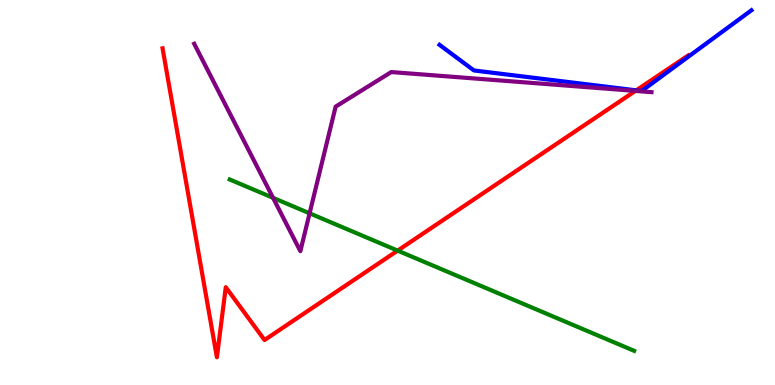[{'lines': ['blue', 'red'], 'intersections': [{'x': 8.21, 'y': 7.65}]}, {'lines': ['green', 'red'], 'intersections': [{'x': 5.13, 'y': 3.49}]}, {'lines': ['purple', 'red'], 'intersections': [{'x': 8.2, 'y': 7.64}]}, {'lines': ['blue', 'green'], 'intersections': []}, {'lines': ['blue', 'purple'], 'intersections': []}, {'lines': ['green', 'purple'], 'intersections': [{'x': 3.52, 'y': 4.86}, {'x': 3.99, 'y': 4.46}]}]